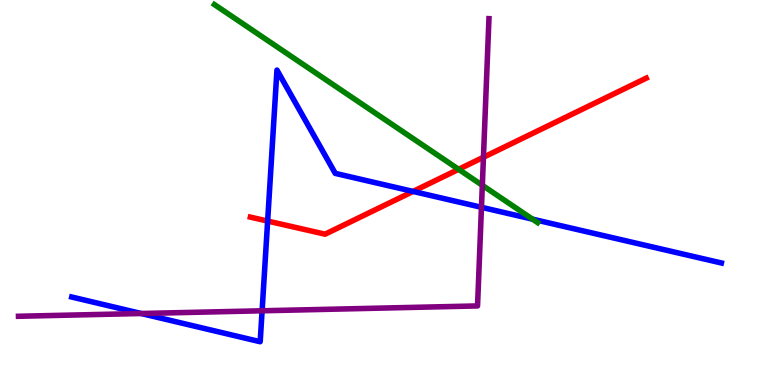[{'lines': ['blue', 'red'], 'intersections': [{'x': 3.45, 'y': 4.26}, {'x': 5.33, 'y': 5.03}]}, {'lines': ['green', 'red'], 'intersections': [{'x': 5.92, 'y': 5.6}]}, {'lines': ['purple', 'red'], 'intersections': [{'x': 6.24, 'y': 5.92}]}, {'lines': ['blue', 'green'], 'intersections': [{'x': 6.87, 'y': 4.31}]}, {'lines': ['blue', 'purple'], 'intersections': [{'x': 1.82, 'y': 1.86}, {'x': 3.38, 'y': 1.93}, {'x': 6.21, 'y': 4.62}]}, {'lines': ['green', 'purple'], 'intersections': [{'x': 6.22, 'y': 5.19}]}]